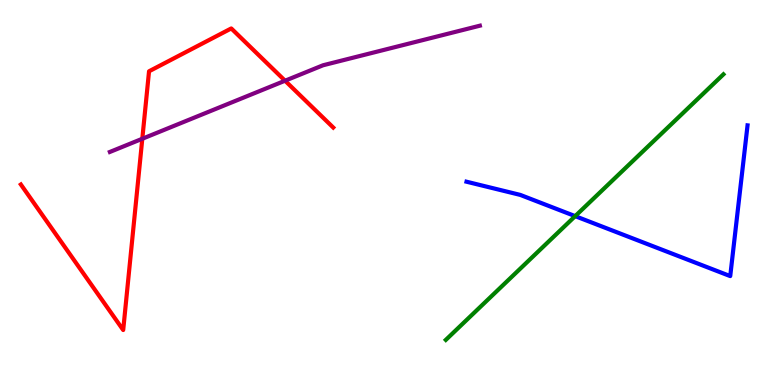[{'lines': ['blue', 'red'], 'intersections': []}, {'lines': ['green', 'red'], 'intersections': []}, {'lines': ['purple', 'red'], 'intersections': [{'x': 1.84, 'y': 6.4}, {'x': 3.68, 'y': 7.9}]}, {'lines': ['blue', 'green'], 'intersections': [{'x': 7.42, 'y': 4.39}]}, {'lines': ['blue', 'purple'], 'intersections': []}, {'lines': ['green', 'purple'], 'intersections': []}]